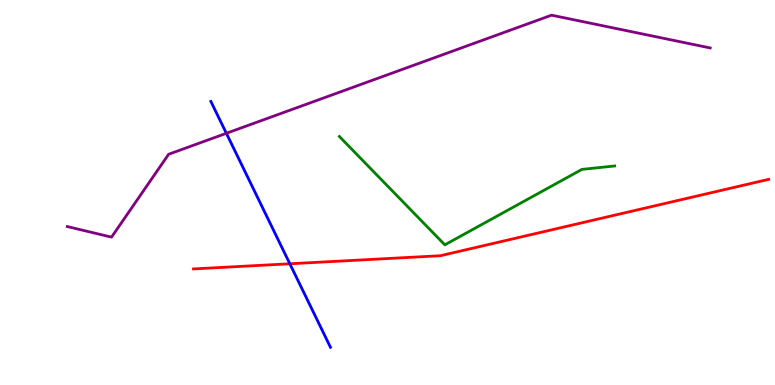[{'lines': ['blue', 'red'], 'intersections': [{'x': 3.74, 'y': 3.15}]}, {'lines': ['green', 'red'], 'intersections': []}, {'lines': ['purple', 'red'], 'intersections': []}, {'lines': ['blue', 'green'], 'intersections': []}, {'lines': ['blue', 'purple'], 'intersections': [{'x': 2.92, 'y': 6.54}]}, {'lines': ['green', 'purple'], 'intersections': []}]